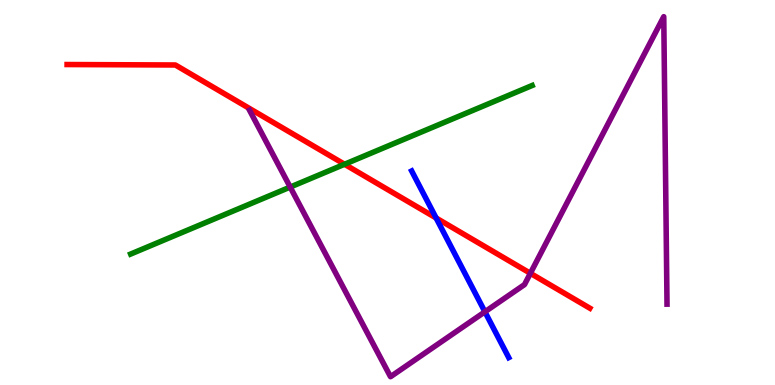[{'lines': ['blue', 'red'], 'intersections': [{'x': 5.63, 'y': 4.34}]}, {'lines': ['green', 'red'], 'intersections': [{'x': 4.45, 'y': 5.73}]}, {'lines': ['purple', 'red'], 'intersections': [{'x': 6.84, 'y': 2.9}]}, {'lines': ['blue', 'green'], 'intersections': []}, {'lines': ['blue', 'purple'], 'intersections': [{'x': 6.26, 'y': 1.9}]}, {'lines': ['green', 'purple'], 'intersections': [{'x': 3.74, 'y': 5.14}]}]